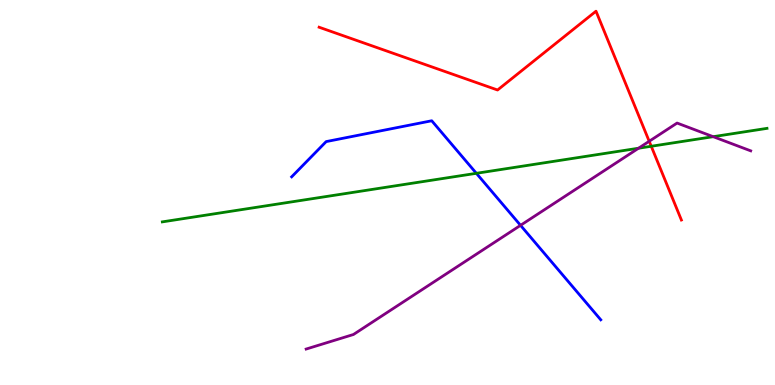[{'lines': ['blue', 'red'], 'intersections': []}, {'lines': ['green', 'red'], 'intersections': [{'x': 8.4, 'y': 6.2}]}, {'lines': ['purple', 'red'], 'intersections': [{'x': 8.38, 'y': 6.33}]}, {'lines': ['blue', 'green'], 'intersections': [{'x': 6.15, 'y': 5.5}]}, {'lines': ['blue', 'purple'], 'intersections': [{'x': 6.72, 'y': 4.15}]}, {'lines': ['green', 'purple'], 'intersections': [{'x': 8.24, 'y': 6.15}, {'x': 9.2, 'y': 6.45}]}]